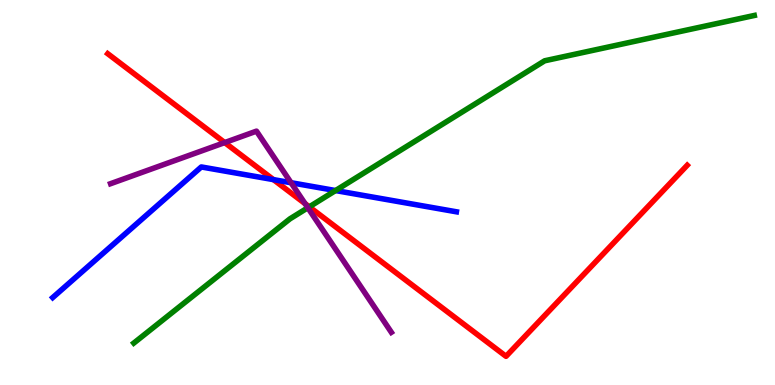[{'lines': ['blue', 'red'], 'intersections': [{'x': 3.53, 'y': 5.33}]}, {'lines': ['green', 'red'], 'intersections': [{'x': 3.99, 'y': 4.63}]}, {'lines': ['purple', 'red'], 'intersections': [{'x': 2.9, 'y': 6.3}, {'x': 3.94, 'y': 4.71}]}, {'lines': ['blue', 'green'], 'intersections': [{'x': 4.33, 'y': 5.05}]}, {'lines': ['blue', 'purple'], 'intersections': [{'x': 3.76, 'y': 5.25}]}, {'lines': ['green', 'purple'], 'intersections': [{'x': 3.97, 'y': 4.6}]}]